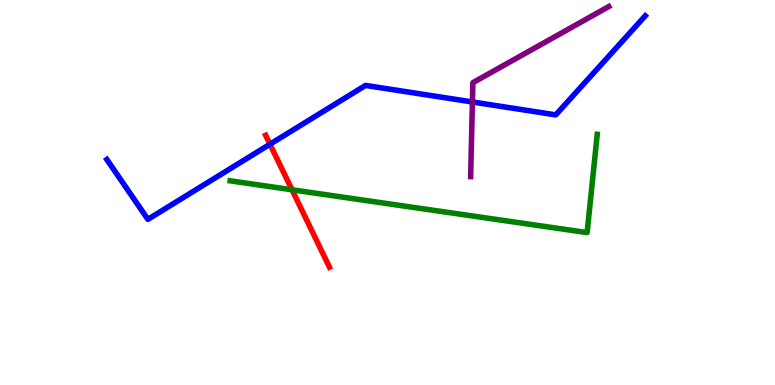[{'lines': ['blue', 'red'], 'intersections': [{'x': 3.48, 'y': 6.25}]}, {'lines': ['green', 'red'], 'intersections': [{'x': 3.77, 'y': 5.07}]}, {'lines': ['purple', 'red'], 'intersections': []}, {'lines': ['blue', 'green'], 'intersections': []}, {'lines': ['blue', 'purple'], 'intersections': [{'x': 6.1, 'y': 7.35}]}, {'lines': ['green', 'purple'], 'intersections': []}]